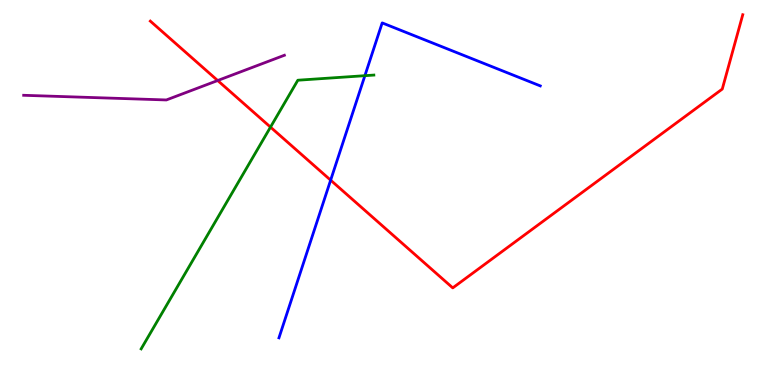[{'lines': ['blue', 'red'], 'intersections': [{'x': 4.27, 'y': 5.32}]}, {'lines': ['green', 'red'], 'intersections': [{'x': 3.49, 'y': 6.7}]}, {'lines': ['purple', 'red'], 'intersections': [{'x': 2.81, 'y': 7.91}]}, {'lines': ['blue', 'green'], 'intersections': [{'x': 4.71, 'y': 8.03}]}, {'lines': ['blue', 'purple'], 'intersections': []}, {'lines': ['green', 'purple'], 'intersections': []}]